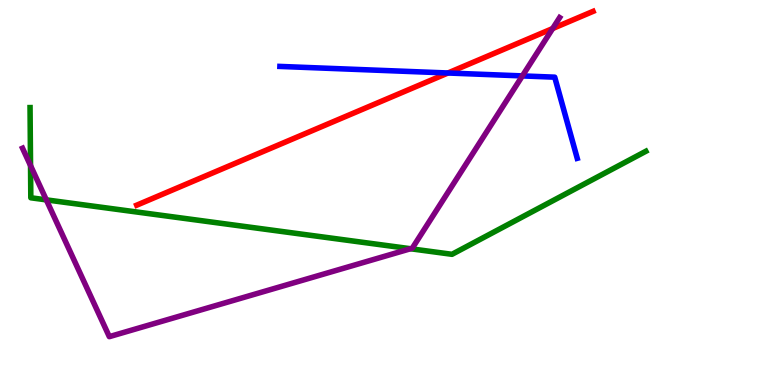[{'lines': ['blue', 'red'], 'intersections': [{'x': 5.78, 'y': 8.1}]}, {'lines': ['green', 'red'], 'intersections': []}, {'lines': ['purple', 'red'], 'intersections': [{'x': 7.13, 'y': 9.26}]}, {'lines': ['blue', 'green'], 'intersections': []}, {'lines': ['blue', 'purple'], 'intersections': [{'x': 6.74, 'y': 8.03}]}, {'lines': ['green', 'purple'], 'intersections': [{'x': 0.394, 'y': 5.7}, {'x': 0.598, 'y': 4.81}, {'x': 5.3, 'y': 3.54}]}]